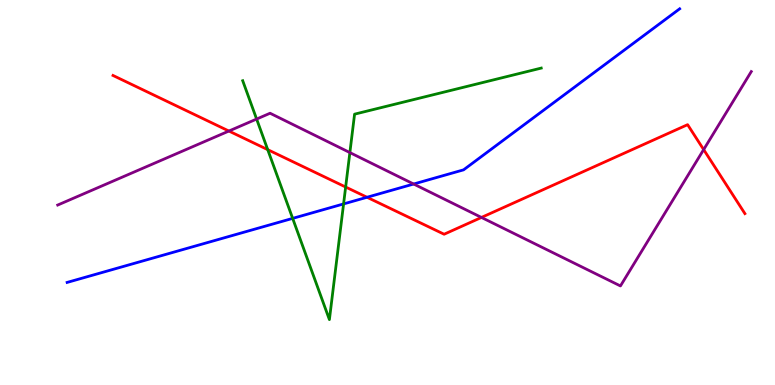[{'lines': ['blue', 'red'], 'intersections': [{'x': 4.74, 'y': 4.88}]}, {'lines': ['green', 'red'], 'intersections': [{'x': 3.45, 'y': 6.11}, {'x': 4.46, 'y': 5.14}]}, {'lines': ['purple', 'red'], 'intersections': [{'x': 2.95, 'y': 6.6}, {'x': 6.21, 'y': 4.35}, {'x': 9.08, 'y': 6.11}]}, {'lines': ['blue', 'green'], 'intersections': [{'x': 3.78, 'y': 4.33}, {'x': 4.43, 'y': 4.7}]}, {'lines': ['blue', 'purple'], 'intersections': [{'x': 5.34, 'y': 5.22}]}, {'lines': ['green', 'purple'], 'intersections': [{'x': 3.31, 'y': 6.91}, {'x': 4.51, 'y': 6.04}]}]